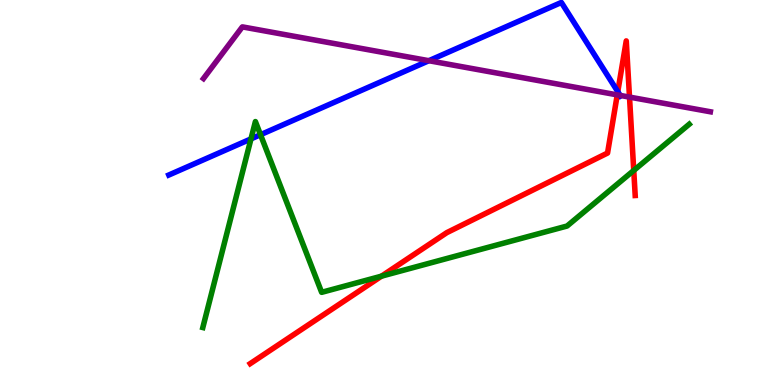[{'lines': ['blue', 'red'], 'intersections': [{'x': 7.97, 'y': 7.62}]}, {'lines': ['green', 'red'], 'intersections': [{'x': 4.92, 'y': 2.83}, {'x': 8.18, 'y': 5.57}]}, {'lines': ['purple', 'red'], 'intersections': [{'x': 7.96, 'y': 7.54}, {'x': 8.12, 'y': 7.48}]}, {'lines': ['blue', 'green'], 'intersections': [{'x': 3.24, 'y': 6.39}, {'x': 3.36, 'y': 6.5}]}, {'lines': ['blue', 'purple'], 'intersections': [{'x': 5.53, 'y': 8.42}, {'x': 8.0, 'y': 7.52}]}, {'lines': ['green', 'purple'], 'intersections': []}]